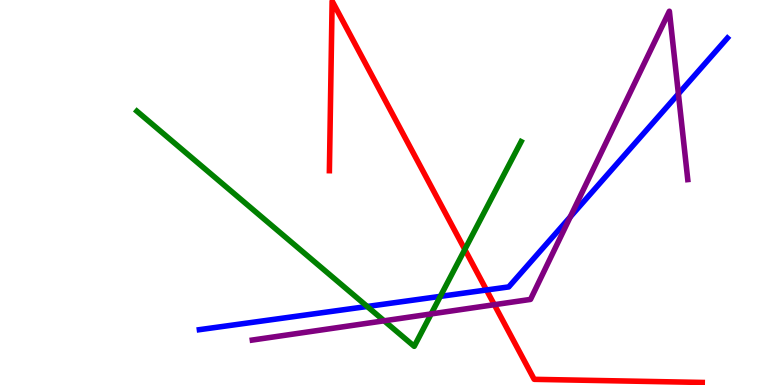[{'lines': ['blue', 'red'], 'intersections': [{'x': 6.28, 'y': 2.47}]}, {'lines': ['green', 'red'], 'intersections': [{'x': 6.0, 'y': 3.52}]}, {'lines': ['purple', 'red'], 'intersections': [{'x': 6.38, 'y': 2.09}]}, {'lines': ['blue', 'green'], 'intersections': [{'x': 4.74, 'y': 2.04}, {'x': 5.68, 'y': 2.3}]}, {'lines': ['blue', 'purple'], 'intersections': [{'x': 7.36, 'y': 4.37}, {'x': 8.75, 'y': 7.56}]}, {'lines': ['green', 'purple'], 'intersections': [{'x': 4.96, 'y': 1.67}, {'x': 5.56, 'y': 1.85}]}]